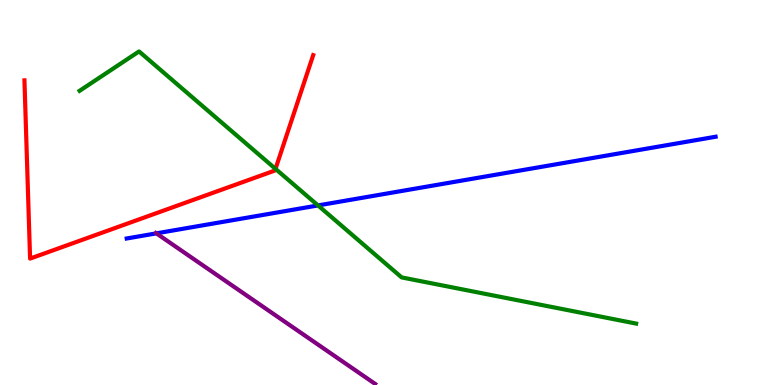[{'lines': ['blue', 'red'], 'intersections': []}, {'lines': ['green', 'red'], 'intersections': [{'x': 3.55, 'y': 5.61}]}, {'lines': ['purple', 'red'], 'intersections': []}, {'lines': ['blue', 'green'], 'intersections': [{'x': 4.1, 'y': 4.66}]}, {'lines': ['blue', 'purple'], 'intersections': [{'x': 2.02, 'y': 3.94}]}, {'lines': ['green', 'purple'], 'intersections': []}]